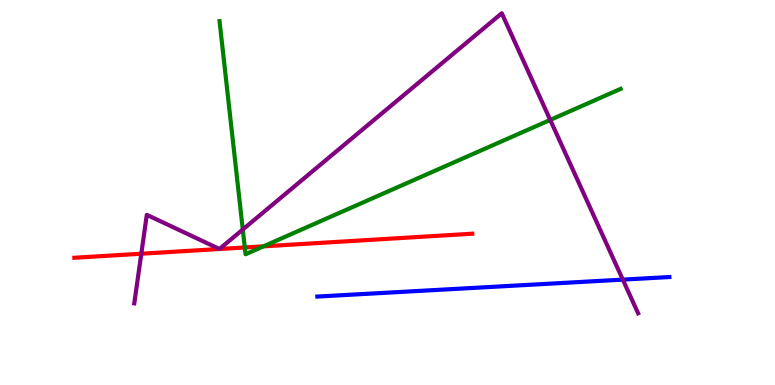[{'lines': ['blue', 'red'], 'intersections': []}, {'lines': ['green', 'red'], 'intersections': [{'x': 3.16, 'y': 3.57}, {'x': 3.4, 'y': 3.6}]}, {'lines': ['purple', 'red'], 'intersections': [{'x': 1.82, 'y': 3.41}]}, {'lines': ['blue', 'green'], 'intersections': []}, {'lines': ['blue', 'purple'], 'intersections': [{'x': 8.04, 'y': 2.74}]}, {'lines': ['green', 'purple'], 'intersections': [{'x': 3.13, 'y': 4.04}, {'x': 7.1, 'y': 6.89}]}]